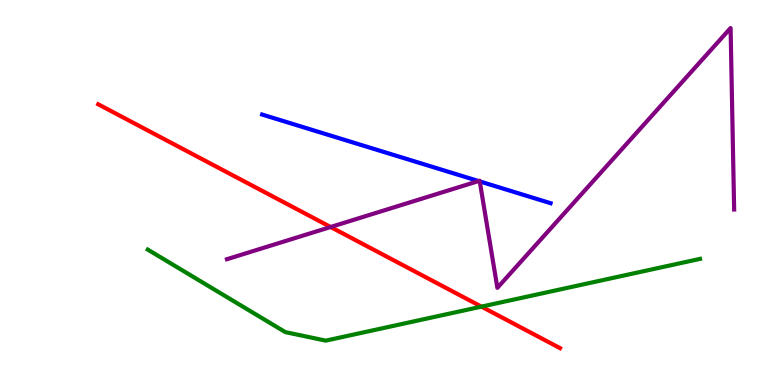[{'lines': ['blue', 'red'], 'intersections': []}, {'lines': ['green', 'red'], 'intersections': [{'x': 6.21, 'y': 2.04}]}, {'lines': ['purple', 'red'], 'intersections': [{'x': 4.27, 'y': 4.1}]}, {'lines': ['blue', 'green'], 'intersections': []}, {'lines': ['blue', 'purple'], 'intersections': [{'x': 6.17, 'y': 5.3}, {'x': 6.19, 'y': 5.29}]}, {'lines': ['green', 'purple'], 'intersections': []}]